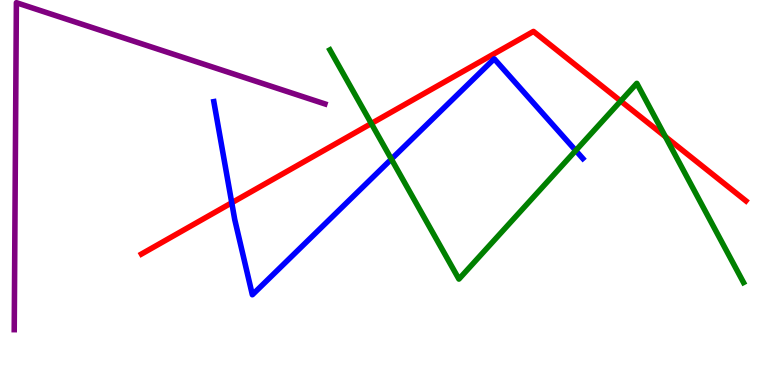[{'lines': ['blue', 'red'], 'intersections': [{'x': 2.99, 'y': 4.73}]}, {'lines': ['green', 'red'], 'intersections': [{'x': 4.79, 'y': 6.79}, {'x': 8.01, 'y': 7.38}, {'x': 8.59, 'y': 6.45}]}, {'lines': ['purple', 'red'], 'intersections': []}, {'lines': ['blue', 'green'], 'intersections': [{'x': 5.05, 'y': 5.87}, {'x': 7.43, 'y': 6.09}]}, {'lines': ['blue', 'purple'], 'intersections': []}, {'lines': ['green', 'purple'], 'intersections': []}]